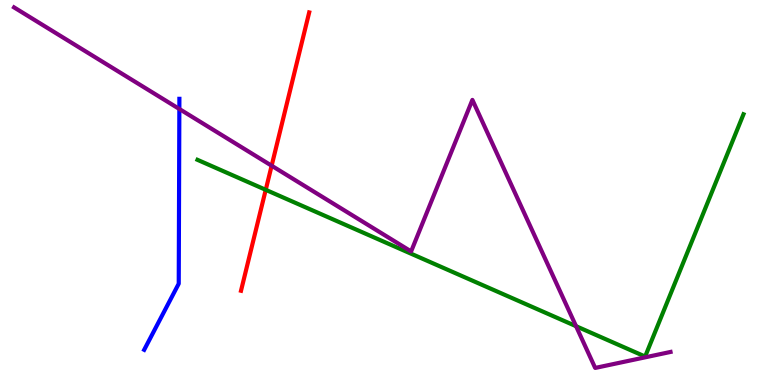[{'lines': ['blue', 'red'], 'intersections': []}, {'lines': ['green', 'red'], 'intersections': [{'x': 3.43, 'y': 5.07}]}, {'lines': ['purple', 'red'], 'intersections': [{'x': 3.51, 'y': 5.7}]}, {'lines': ['blue', 'green'], 'intersections': []}, {'lines': ['blue', 'purple'], 'intersections': [{'x': 2.31, 'y': 7.17}]}, {'lines': ['green', 'purple'], 'intersections': [{'x': 7.43, 'y': 1.53}]}]